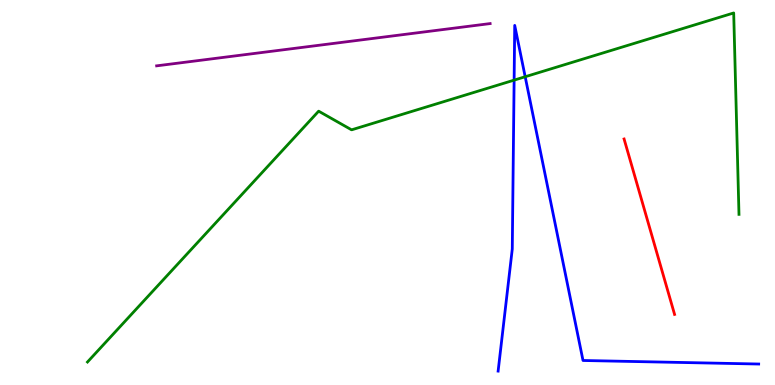[{'lines': ['blue', 'red'], 'intersections': []}, {'lines': ['green', 'red'], 'intersections': []}, {'lines': ['purple', 'red'], 'intersections': []}, {'lines': ['blue', 'green'], 'intersections': [{'x': 6.63, 'y': 7.92}, {'x': 6.78, 'y': 8.01}]}, {'lines': ['blue', 'purple'], 'intersections': []}, {'lines': ['green', 'purple'], 'intersections': []}]